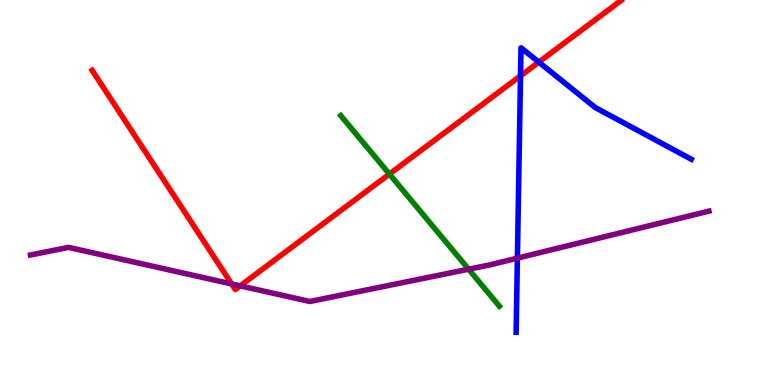[{'lines': ['blue', 'red'], 'intersections': [{'x': 6.72, 'y': 8.03}, {'x': 6.95, 'y': 8.39}]}, {'lines': ['green', 'red'], 'intersections': [{'x': 5.02, 'y': 5.48}]}, {'lines': ['purple', 'red'], 'intersections': [{'x': 2.99, 'y': 2.62}, {'x': 3.1, 'y': 2.57}]}, {'lines': ['blue', 'green'], 'intersections': []}, {'lines': ['blue', 'purple'], 'intersections': [{'x': 6.68, 'y': 3.29}]}, {'lines': ['green', 'purple'], 'intersections': [{'x': 6.05, 'y': 3.01}]}]